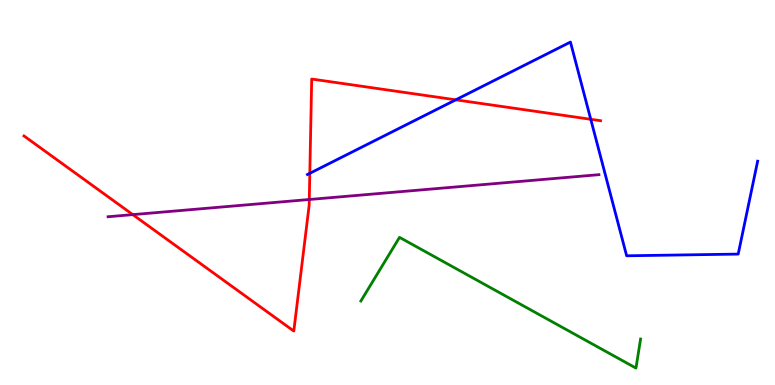[{'lines': ['blue', 'red'], 'intersections': [{'x': 4.0, 'y': 5.5}, {'x': 5.88, 'y': 7.41}, {'x': 7.62, 'y': 6.9}]}, {'lines': ['green', 'red'], 'intersections': []}, {'lines': ['purple', 'red'], 'intersections': [{'x': 1.71, 'y': 4.43}, {'x': 3.99, 'y': 4.82}]}, {'lines': ['blue', 'green'], 'intersections': []}, {'lines': ['blue', 'purple'], 'intersections': []}, {'lines': ['green', 'purple'], 'intersections': []}]